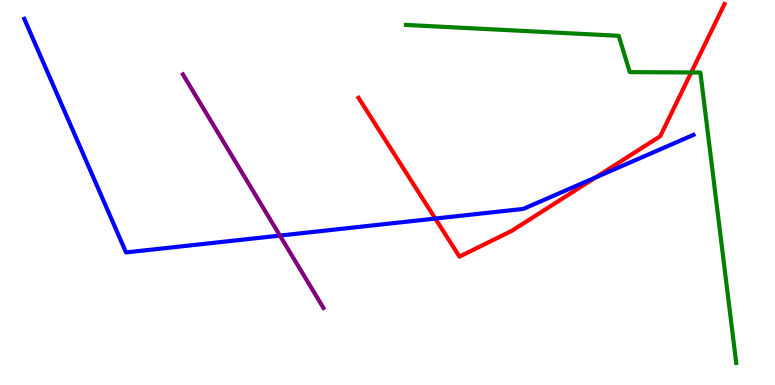[{'lines': ['blue', 'red'], 'intersections': [{'x': 5.62, 'y': 4.32}, {'x': 7.68, 'y': 5.39}]}, {'lines': ['green', 'red'], 'intersections': [{'x': 8.92, 'y': 8.12}]}, {'lines': ['purple', 'red'], 'intersections': []}, {'lines': ['blue', 'green'], 'intersections': []}, {'lines': ['blue', 'purple'], 'intersections': [{'x': 3.61, 'y': 3.88}]}, {'lines': ['green', 'purple'], 'intersections': []}]